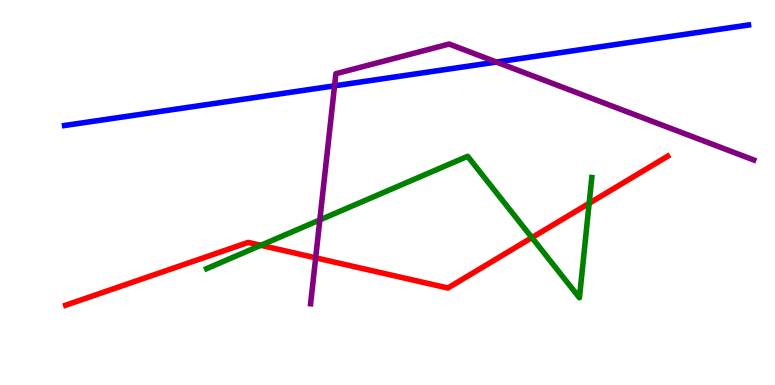[{'lines': ['blue', 'red'], 'intersections': []}, {'lines': ['green', 'red'], 'intersections': [{'x': 3.37, 'y': 3.63}, {'x': 6.86, 'y': 3.83}, {'x': 7.6, 'y': 4.72}]}, {'lines': ['purple', 'red'], 'intersections': [{'x': 4.07, 'y': 3.3}]}, {'lines': ['blue', 'green'], 'intersections': []}, {'lines': ['blue', 'purple'], 'intersections': [{'x': 4.32, 'y': 7.77}, {'x': 6.41, 'y': 8.39}]}, {'lines': ['green', 'purple'], 'intersections': [{'x': 4.13, 'y': 4.29}]}]